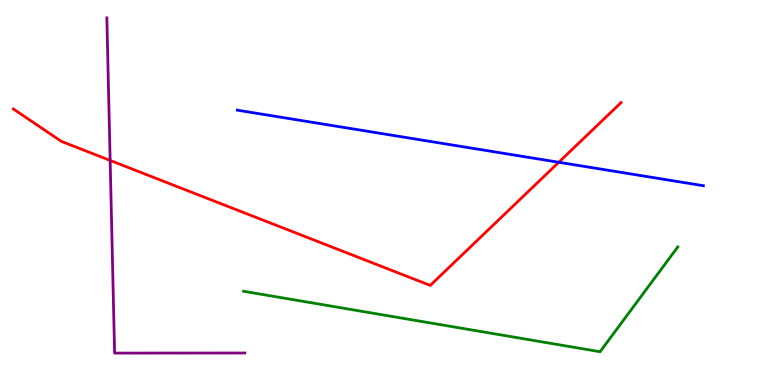[{'lines': ['blue', 'red'], 'intersections': [{'x': 7.21, 'y': 5.79}]}, {'lines': ['green', 'red'], 'intersections': []}, {'lines': ['purple', 'red'], 'intersections': [{'x': 1.42, 'y': 5.83}]}, {'lines': ['blue', 'green'], 'intersections': []}, {'lines': ['blue', 'purple'], 'intersections': []}, {'lines': ['green', 'purple'], 'intersections': []}]